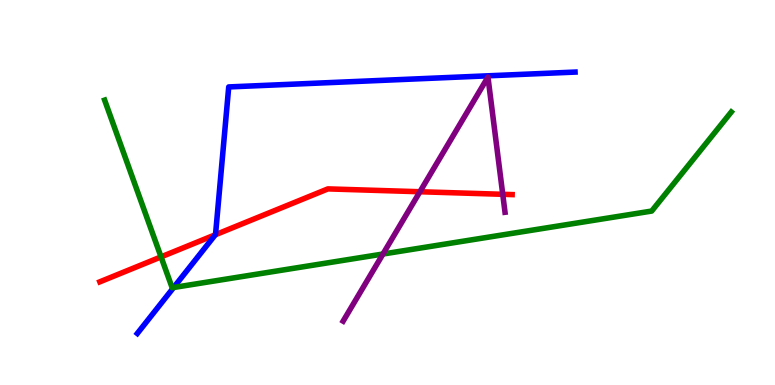[{'lines': ['blue', 'red'], 'intersections': [{'x': 2.78, 'y': 3.9}]}, {'lines': ['green', 'red'], 'intersections': [{'x': 2.08, 'y': 3.33}]}, {'lines': ['purple', 'red'], 'intersections': [{'x': 5.42, 'y': 5.02}, {'x': 6.49, 'y': 4.95}]}, {'lines': ['blue', 'green'], 'intersections': [{'x': 2.24, 'y': 2.53}]}, {'lines': ['blue', 'purple'], 'intersections': []}, {'lines': ['green', 'purple'], 'intersections': [{'x': 4.94, 'y': 3.4}]}]